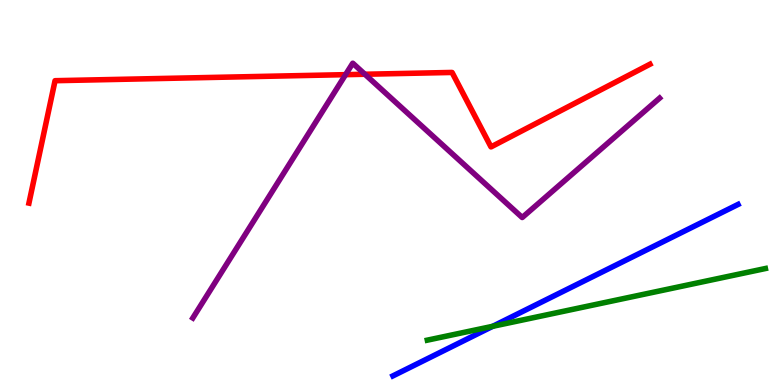[{'lines': ['blue', 'red'], 'intersections': []}, {'lines': ['green', 'red'], 'intersections': []}, {'lines': ['purple', 'red'], 'intersections': [{'x': 4.46, 'y': 8.06}, {'x': 4.71, 'y': 8.07}]}, {'lines': ['blue', 'green'], 'intersections': [{'x': 6.36, 'y': 1.52}]}, {'lines': ['blue', 'purple'], 'intersections': []}, {'lines': ['green', 'purple'], 'intersections': []}]